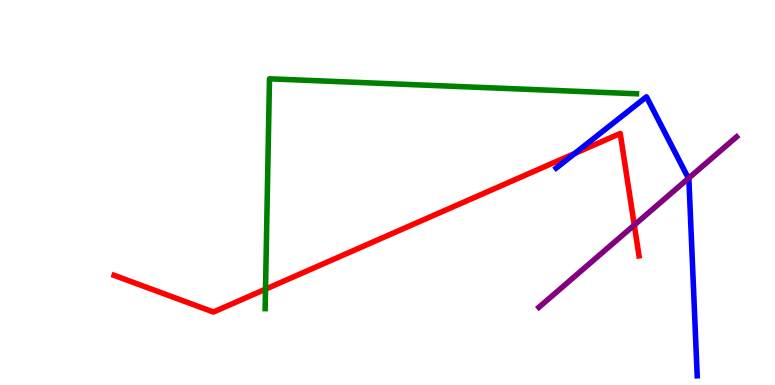[{'lines': ['blue', 'red'], 'intersections': [{'x': 7.42, 'y': 6.01}]}, {'lines': ['green', 'red'], 'intersections': [{'x': 3.43, 'y': 2.49}]}, {'lines': ['purple', 'red'], 'intersections': [{'x': 8.18, 'y': 4.15}]}, {'lines': ['blue', 'green'], 'intersections': []}, {'lines': ['blue', 'purple'], 'intersections': [{'x': 8.88, 'y': 5.37}]}, {'lines': ['green', 'purple'], 'intersections': []}]